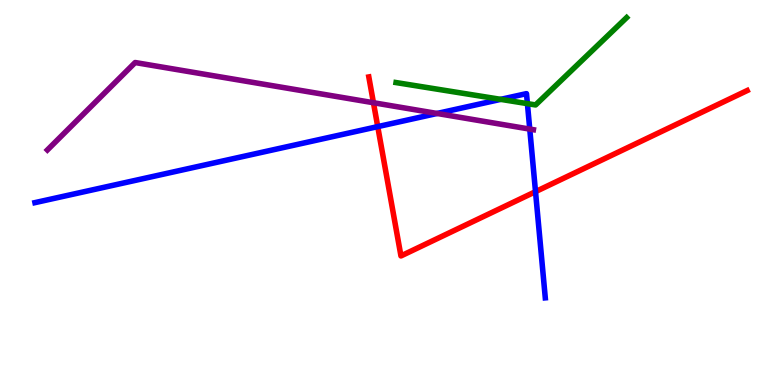[{'lines': ['blue', 'red'], 'intersections': [{'x': 4.87, 'y': 6.71}, {'x': 6.91, 'y': 5.02}]}, {'lines': ['green', 'red'], 'intersections': []}, {'lines': ['purple', 'red'], 'intersections': [{'x': 4.82, 'y': 7.33}]}, {'lines': ['blue', 'green'], 'intersections': [{'x': 6.46, 'y': 7.42}, {'x': 6.81, 'y': 7.31}]}, {'lines': ['blue', 'purple'], 'intersections': [{'x': 5.64, 'y': 7.05}, {'x': 6.84, 'y': 6.65}]}, {'lines': ['green', 'purple'], 'intersections': []}]